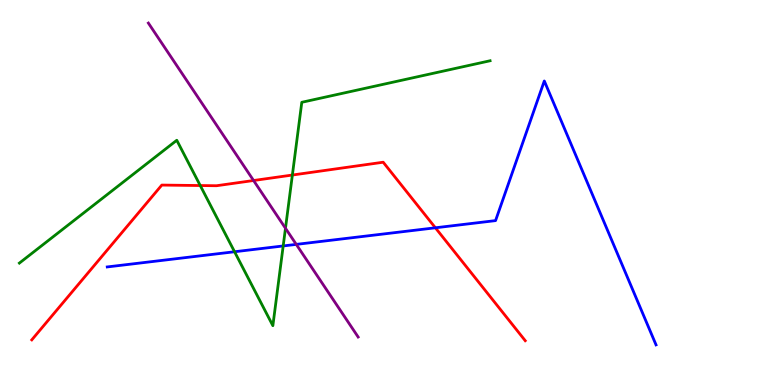[{'lines': ['blue', 'red'], 'intersections': [{'x': 5.62, 'y': 4.08}]}, {'lines': ['green', 'red'], 'intersections': [{'x': 2.58, 'y': 5.18}, {'x': 3.77, 'y': 5.45}]}, {'lines': ['purple', 'red'], 'intersections': [{'x': 3.27, 'y': 5.31}]}, {'lines': ['blue', 'green'], 'intersections': [{'x': 3.03, 'y': 3.46}, {'x': 3.65, 'y': 3.61}]}, {'lines': ['blue', 'purple'], 'intersections': [{'x': 3.82, 'y': 3.65}]}, {'lines': ['green', 'purple'], 'intersections': [{'x': 3.68, 'y': 4.07}]}]